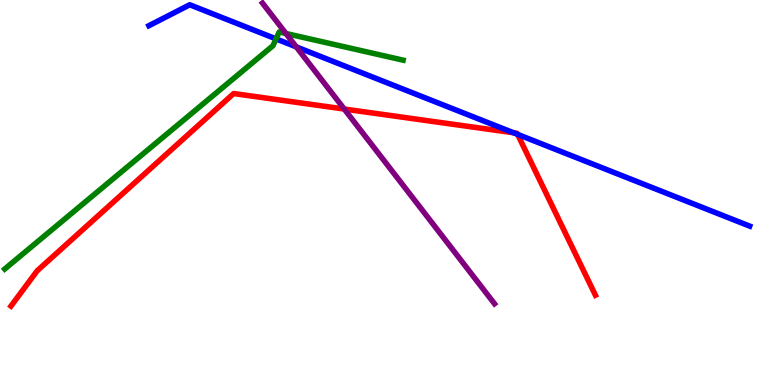[{'lines': ['blue', 'red'], 'intersections': [{'x': 6.63, 'y': 6.55}, {'x': 6.68, 'y': 6.51}]}, {'lines': ['green', 'red'], 'intersections': []}, {'lines': ['purple', 'red'], 'intersections': [{'x': 4.44, 'y': 7.17}]}, {'lines': ['blue', 'green'], 'intersections': [{'x': 3.56, 'y': 8.99}]}, {'lines': ['blue', 'purple'], 'intersections': [{'x': 3.82, 'y': 8.78}]}, {'lines': ['green', 'purple'], 'intersections': [{'x': 3.69, 'y': 9.13}]}]